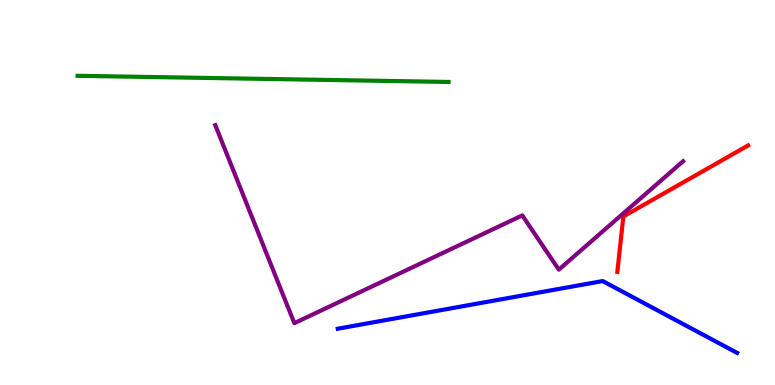[{'lines': ['blue', 'red'], 'intersections': []}, {'lines': ['green', 'red'], 'intersections': []}, {'lines': ['purple', 'red'], 'intersections': []}, {'lines': ['blue', 'green'], 'intersections': []}, {'lines': ['blue', 'purple'], 'intersections': []}, {'lines': ['green', 'purple'], 'intersections': []}]